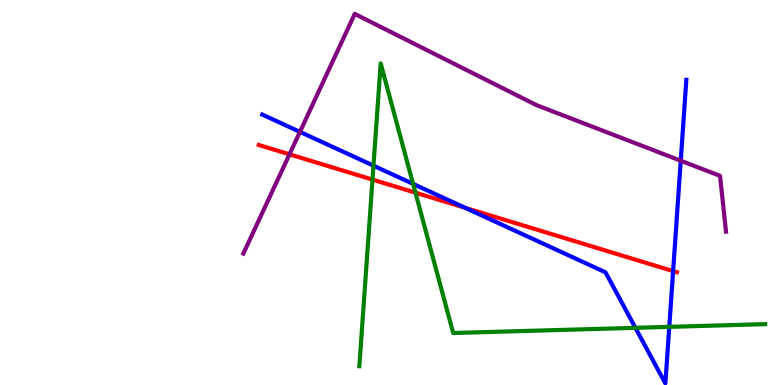[{'lines': ['blue', 'red'], 'intersections': [{'x': 6.0, 'y': 4.6}, {'x': 8.69, 'y': 2.96}]}, {'lines': ['green', 'red'], 'intersections': [{'x': 4.81, 'y': 5.34}, {'x': 5.36, 'y': 5.0}]}, {'lines': ['purple', 'red'], 'intersections': [{'x': 3.74, 'y': 5.99}]}, {'lines': ['blue', 'green'], 'intersections': [{'x': 4.82, 'y': 5.7}, {'x': 5.33, 'y': 5.22}, {'x': 8.2, 'y': 1.49}, {'x': 8.64, 'y': 1.51}]}, {'lines': ['blue', 'purple'], 'intersections': [{'x': 3.87, 'y': 6.57}, {'x': 8.78, 'y': 5.83}]}, {'lines': ['green', 'purple'], 'intersections': []}]